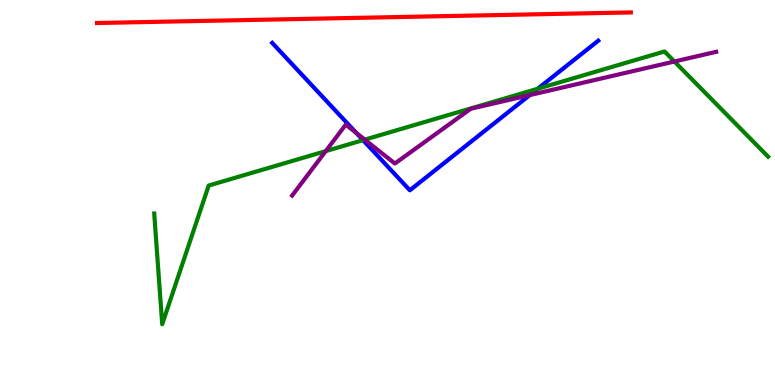[{'lines': ['blue', 'red'], 'intersections': []}, {'lines': ['green', 'red'], 'intersections': []}, {'lines': ['purple', 'red'], 'intersections': []}, {'lines': ['blue', 'green'], 'intersections': [{'x': 4.68, 'y': 6.36}, {'x': 6.94, 'y': 7.69}]}, {'lines': ['blue', 'purple'], 'intersections': [{'x': 4.6, 'y': 6.55}, {'x': 6.84, 'y': 7.53}]}, {'lines': ['green', 'purple'], 'intersections': [{'x': 4.2, 'y': 6.07}, {'x': 4.71, 'y': 6.37}, {'x': 8.7, 'y': 8.4}]}]